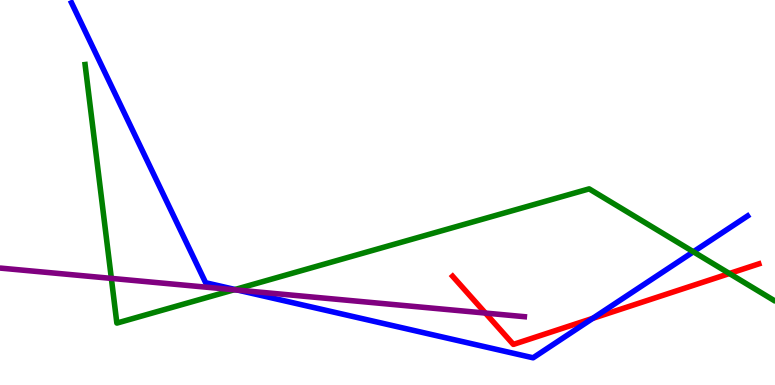[{'lines': ['blue', 'red'], 'intersections': [{'x': 7.65, 'y': 1.73}]}, {'lines': ['green', 'red'], 'intersections': [{'x': 9.41, 'y': 2.9}]}, {'lines': ['purple', 'red'], 'intersections': [{'x': 6.26, 'y': 1.87}]}, {'lines': ['blue', 'green'], 'intersections': [{'x': 3.03, 'y': 2.48}, {'x': 8.95, 'y': 3.46}]}, {'lines': ['blue', 'purple'], 'intersections': [{'x': 3.07, 'y': 2.46}]}, {'lines': ['green', 'purple'], 'intersections': [{'x': 1.44, 'y': 2.77}, {'x': 3.02, 'y': 2.47}]}]